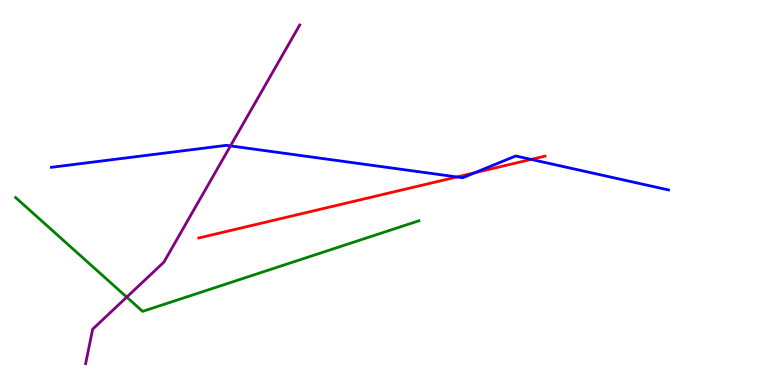[{'lines': ['blue', 'red'], 'intersections': [{'x': 5.9, 'y': 5.4}, {'x': 6.13, 'y': 5.51}, {'x': 6.85, 'y': 5.86}]}, {'lines': ['green', 'red'], 'intersections': []}, {'lines': ['purple', 'red'], 'intersections': []}, {'lines': ['blue', 'green'], 'intersections': []}, {'lines': ['blue', 'purple'], 'intersections': [{'x': 2.97, 'y': 6.21}]}, {'lines': ['green', 'purple'], 'intersections': [{'x': 1.64, 'y': 2.28}]}]